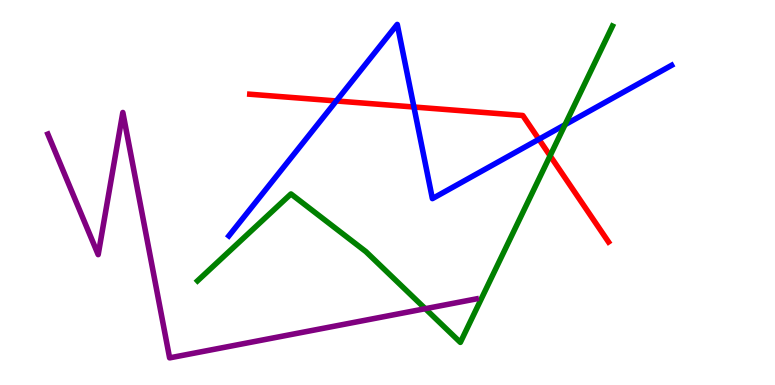[{'lines': ['blue', 'red'], 'intersections': [{'x': 4.34, 'y': 7.38}, {'x': 5.34, 'y': 7.22}, {'x': 6.95, 'y': 6.38}]}, {'lines': ['green', 'red'], 'intersections': [{'x': 7.1, 'y': 5.95}]}, {'lines': ['purple', 'red'], 'intersections': []}, {'lines': ['blue', 'green'], 'intersections': [{'x': 7.29, 'y': 6.76}]}, {'lines': ['blue', 'purple'], 'intersections': []}, {'lines': ['green', 'purple'], 'intersections': [{'x': 5.49, 'y': 1.98}]}]